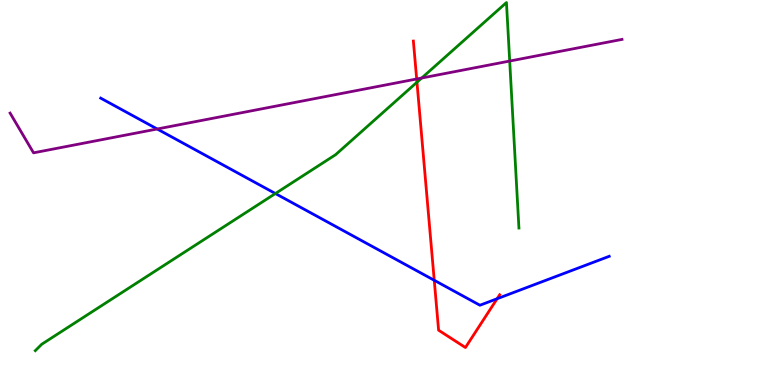[{'lines': ['blue', 'red'], 'intersections': [{'x': 5.6, 'y': 2.72}, {'x': 6.41, 'y': 2.24}]}, {'lines': ['green', 'red'], 'intersections': [{'x': 5.38, 'y': 7.86}]}, {'lines': ['purple', 'red'], 'intersections': [{'x': 5.38, 'y': 7.95}]}, {'lines': ['blue', 'green'], 'intersections': [{'x': 3.55, 'y': 4.97}]}, {'lines': ['blue', 'purple'], 'intersections': [{'x': 2.03, 'y': 6.65}]}, {'lines': ['green', 'purple'], 'intersections': [{'x': 5.44, 'y': 7.97}, {'x': 6.58, 'y': 8.41}]}]